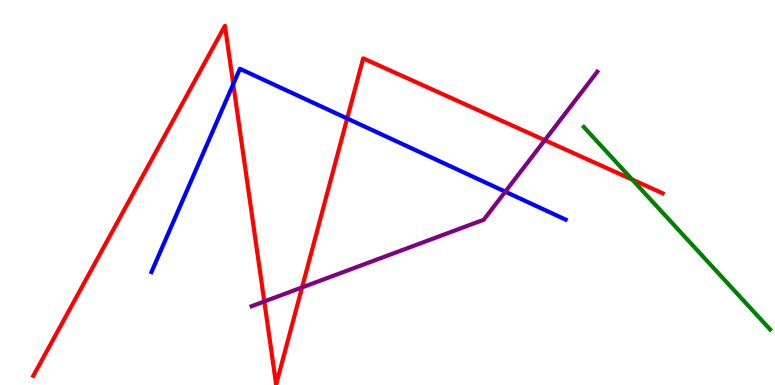[{'lines': ['blue', 'red'], 'intersections': [{'x': 3.01, 'y': 7.82}, {'x': 4.48, 'y': 6.92}]}, {'lines': ['green', 'red'], 'intersections': [{'x': 8.16, 'y': 5.34}]}, {'lines': ['purple', 'red'], 'intersections': [{'x': 3.41, 'y': 2.17}, {'x': 3.9, 'y': 2.53}, {'x': 7.03, 'y': 6.36}]}, {'lines': ['blue', 'green'], 'intersections': []}, {'lines': ['blue', 'purple'], 'intersections': [{'x': 6.52, 'y': 5.02}]}, {'lines': ['green', 'purple'], 'intersections': []}]